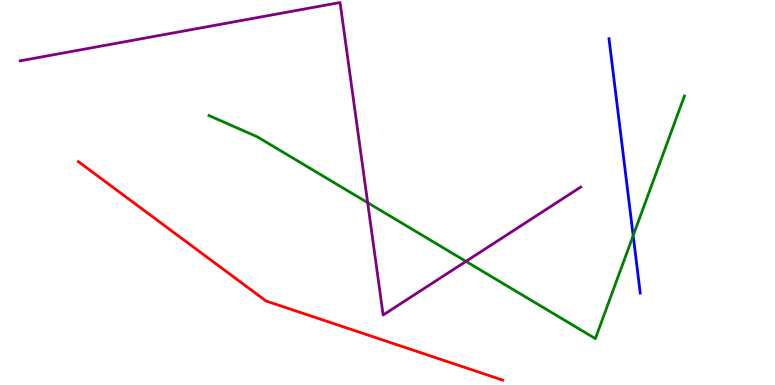[{'lines': ['blue', 'red'], 'intersections': []}, {'lines': ['green', 'red'], 'intersections': []}, {'lines': ['purple', 'red'], 'intersections': []}, {'lines': ['blue', 'green'], 'intersections': [{'x': 8.17, 'y': 3.88}]}, {'lines': ['blue', 'purple'], 'intersections': []}, {'lines': ['green', 'purple'], 'intersections': [{'x': 4.74, 'y': 4.74}, {'x': 6.01, 'y': 3.21}]}]